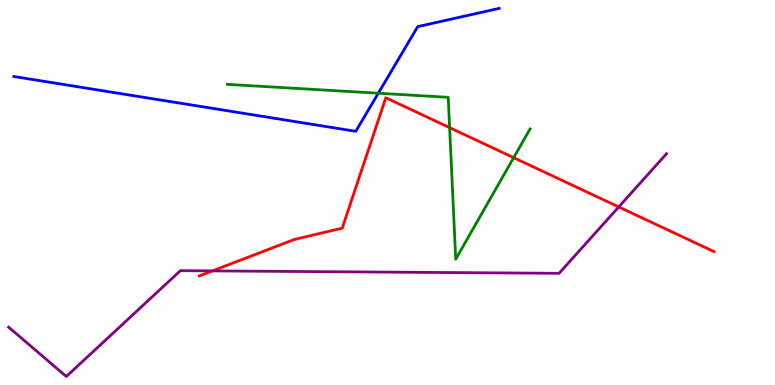[{'lines': ['blue', 'red'], 'intersections': []}, {'lines': ['green', 'red'], 'intersections': [{'x': 5.8, 'y': 6.68}, {'x': 6.63, 'y': 5.9}]}, {'lines': ['purple', 'red'], 'intersections': [{'x': 2.74, 'y': 2.96}, {'x': 7.98, 'y': 4.62}]}, {'lines': ['blue', 'green'], 'intersections': [{'x': 4.88, 'y': 7.58}]}, {'lines': ['blue', 'purple'], 'intersections': []}, {'lines': ['green', 'purple'], 'intersections': []}]